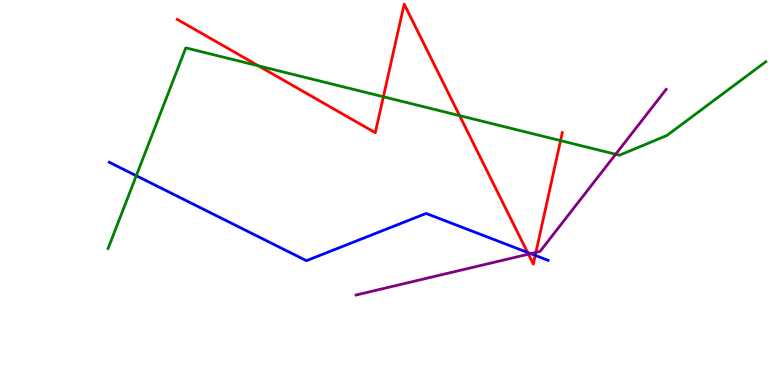[{'lines': ['blue', 'red'], 'intersections': [{'x': 6.81, 'y': 3.44}, {'x': 6.91, 'y': 3.37}]}, {'lines': ['green', 'red'], 'intersections': [{'x': 3.33, 'y': 8.29}, {'x': 4.95, 'y': 7.49}, {'x': 5.93, 'y': 7.0}, {'x': 7.23, 'y': 6.35}]}, {'lines': ['purple', 'red'], 'intersections': [{'x': 6.82, 'y': 3.4}, {'x': 6.91, 'y': 3.44}]}, {'lines': ['blue', 'green'], 'intersections': [{'x': 1.76, 'y': 5.44}]}, {'lines': ['blue', 'purple'], 'intersections': [{'x': 6.85, 'y': 3.41}]}, {'lines': ['green', 'purple'], 'intersections': [{'x': 7.94, 'y': 5.99}]}]